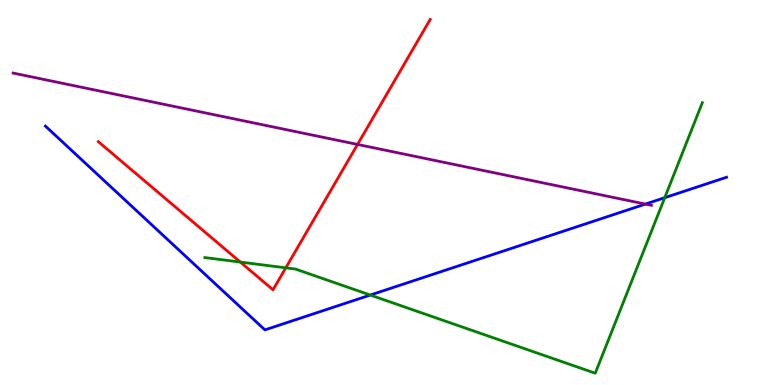[{'lines': ['blue', 'red'], 'intersections': []}, {'lines': ['green', 'red'], 'intersections': [{'x': 3.1, 'y': 3.19}, {'x': 3.69, 'y': 3.04}]}, {'lines': ['purple', 'red'], 'intersections': [{'x': 4.61, 'y': 6.25}]}, {'lines': ['blue', 'green'], 'intersections': [{'x': 4.78, 'y': 2.34}, {'x': 8.58, 'y': 4.87}]}, {'lines': ['blue', 'purple'], 'intersections': [{'x': 8.33, 'y': 4.7}]}, {'lines': ['green', 'purple'], 'intersections': []}]